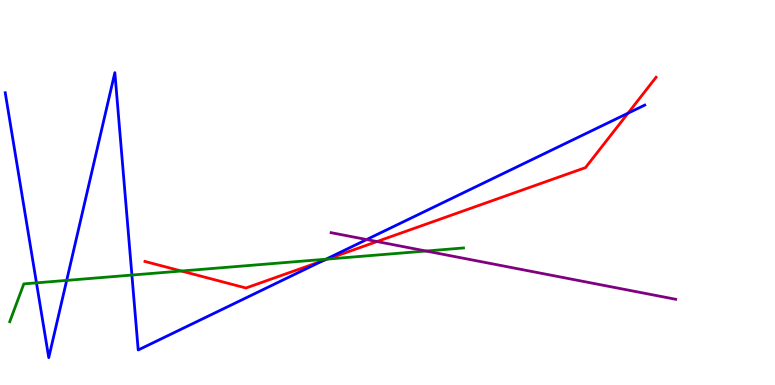[{'lines': ['blue', 'red'], 'intersections': [{'x': 4.16, 'y': 3.23}, {'x': 8.1, 'y': 7.06}]}, {'lines': ['green', 'red'], 'intersections': [{'x': 2.34, 'y': 2.96}, {'x': 4.23, 'y': 3.27}]}, {'lines': ['purple', 'red'], 'intersections': [{'x': 4.86, 'y': 3.73}]}, {'lines': ['blue', 'green'], 'intersections': [{'x': 0.471, 'y': 2.65}, {'x': 0.86, 'y': 2.72}, {'x': 1.7, 'y': 2.86}, {'x': 4.21, 'y': 3.27}]}, {'lines': ['blue', 'purple'], 'intersections': [{'x': 4.73, 'y': 3.78}]}, {'lines': ['green', 'purple'], 'intersections': [{'x': 5.5, 'y': 3.48}]}]